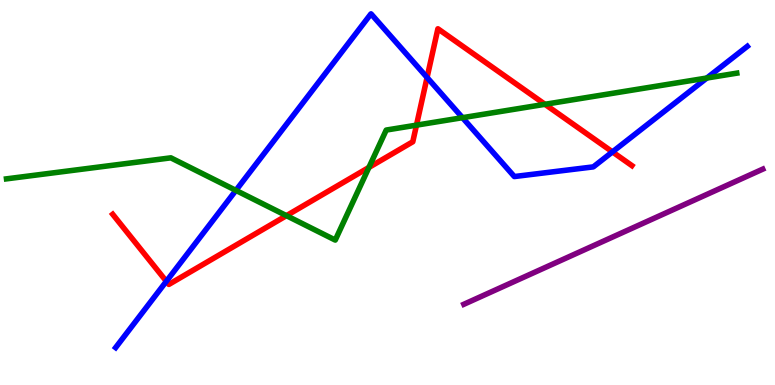[{'lines': ['blue', 'red'], 'intersections': [{'x': 2.15, 'y': 2.69}, {'x': 5.51, 'y': 7.99}, {'x': 7.9, 'y': 6.05}]}, {'lines': ['green', 'red'], 'intersections': [{'x': 3.7, 'y': 4.4}, {'x': 4.76, 'y': 5.65}, {'x': 5.37, 'y': 6.75}, {'x': 7.03, 'y': 7.29}]}, {'lines': ['purple', 'red'], 'intersections': []}, {'lines': ['blue', 'green'], 'intersections': [{'x': 3.04, 'y': 5.05}, {'x': 5.97, 'y': 6.94}, {'x': 9.12, 'y': 7.97}]}, {'lines': ['blue', 'purple'], 'intersections': []}, {'lines': ['green', 'purple'], 'intersections': []}]